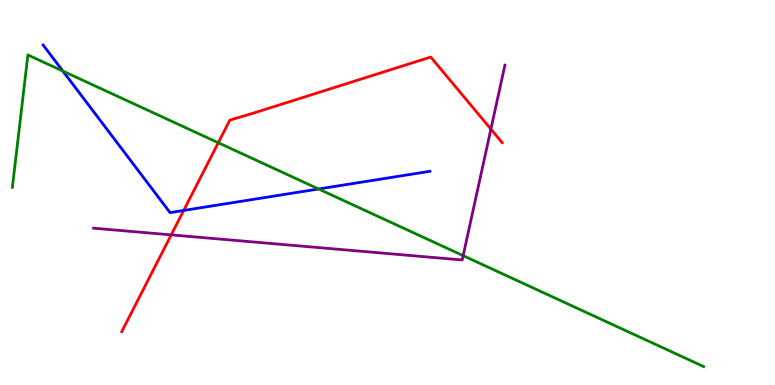[{'lines': ['blue', 'red'], 'intersections': [{'x': 2.37, 'y': 4.53}]}, {'lines': ['green', 'red'], 'intersections': [{'x': 2.82, 'y': 6.29}]}, {'lines': ['purple', 'red'], 'intersections': [{'x': 2.21, 'y': 3.9}, {'x': 6.33, 'y': 6.65}]}, {'lines': ['blue', 'green'], 'intersections': [{'x': 0.811, 'y': 8.15}, {'x': 4.11, 'y': 5.09}]}, {'lines': ['blue', 'purple'], 'intersections': []}, {'lines': ['green', 'purple'], 'intersections': [{'x': 5.98, 'y': 3.36}]}]